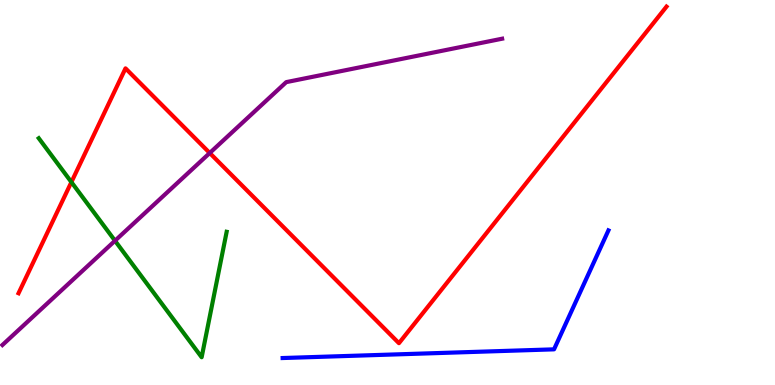[{'lines': ['blue', 'red'], 'intersections': []}, {'lines': ['green', 'red'], 'intersections': [{'x': 0.921, 'y': 5.27}]}, {'lines': ['purple', 'red'], 'intersections': [{'x': 2.71, 'y': 6.03}]}, {'lines': ['blue', 'green'], 'intersections': []}, {'lines': ['blue', 'purple'], 'intersections': []}, {'lines': ['green', 'purple'], 'intersections': [{'x': 1.48, 'y': 3.75}]}]